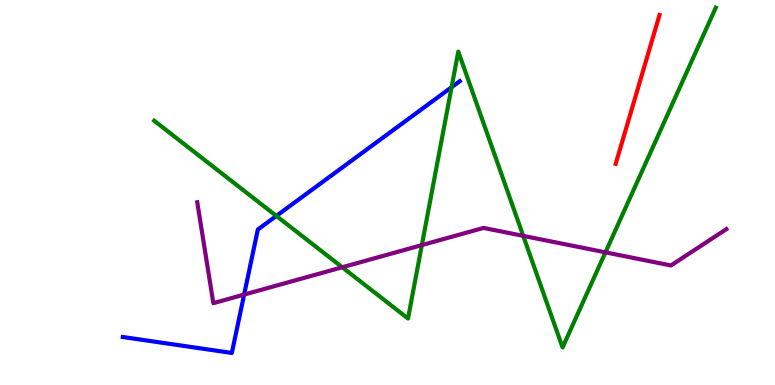[{'lines': ['blue', 'red'], 'intersections': []}, {'lines': ['green', 'red'], 'intersections': []}, {'lines': ['purple', 'red'], 'intersections': []}, {'lines': ['blue', 'green'], 'intersections': [{'x': 3.57, 'y': 4.39}, {'x': 5.83, 'y': 7.73}]}, {'lines': ['blue', 'purple'], 'intersections': [{'x': 3.15, 'y': 2.35}]}, {'lines': ['green', 'purple'], 'intersections': [{'x': 4.42, 'y': 3.06}, {'x': 5.44, 'y': 3.63}, {'x': 6.75, 'y': 3.87}, {'x': 7.81, 'y': 3.45}]}]